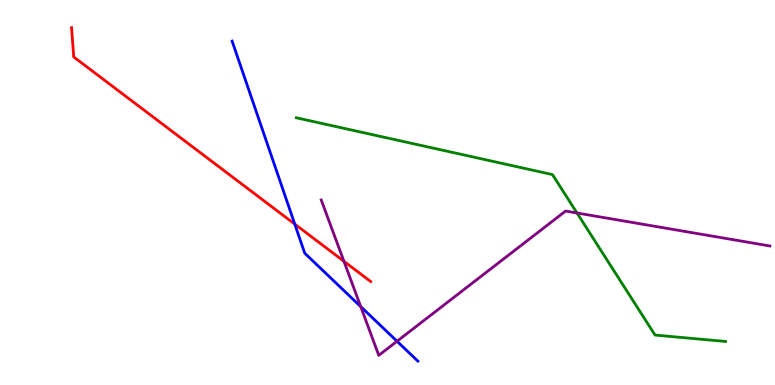[{'lines': ['blue', 'red'], 'intersections': [{'x': 3.8, 'y': 4.18}]}, {'lines': ['green', 'red'], 'intersections': []}, {'lines': ['purple', 'red'], 'intersections': [{'x': 4.44, 'y': 3.21}]}, {'lines': ['blue', 'green'], 'intersections': []}, {'lines': ['blue', 'purple'], 'intersections': [{'x': 4.65, 'y': 2.04}, {'x': 5.12, 'y': 1.14}]}, {'lines': ['green', 'purple'], 'intersections': [{'x': 7.45, 'y': 4.47}]}]